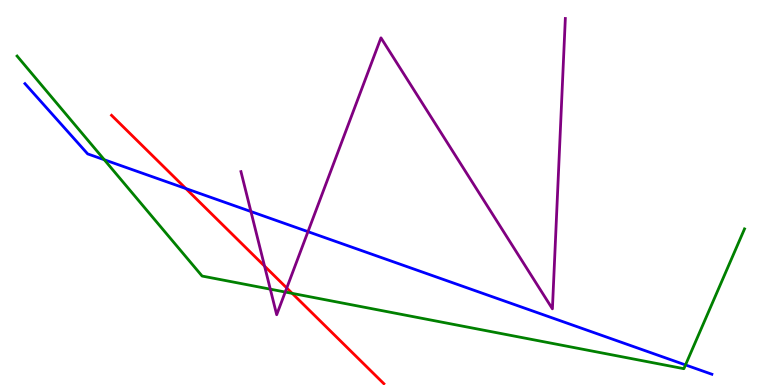[{'lines': ['blue', 'red'], 'intersections': [{'x': 2.4, 'y': 5.1}]}, {'lines': ['green', 'red'], 'intersections': [{'x': 3.77, 'y': 2.38}]}, {'lines': ['purple', 'red'], 'intersections': [{'x': 3.41, 'y': 3.09}, {'x': 3.7, 'y': 2.52}]}, {'lines': ['blue', 'green'], 'intersections': [{'x': 1.35, 'y': 5.85}, {'x': 8.85, 'y': 0.521}]}, {'lines': ['blue', 'purple'], 'intersections': [{'x': 3.24, 'y': 4.51}, {'x': 3.97, 'y': 3.98}]}, {'lines': ['green', 'purple'], 'intersections': [{'x': 3.49, 'y': 2.49}, {'x': 3.68, 'y': 2.41}]}]